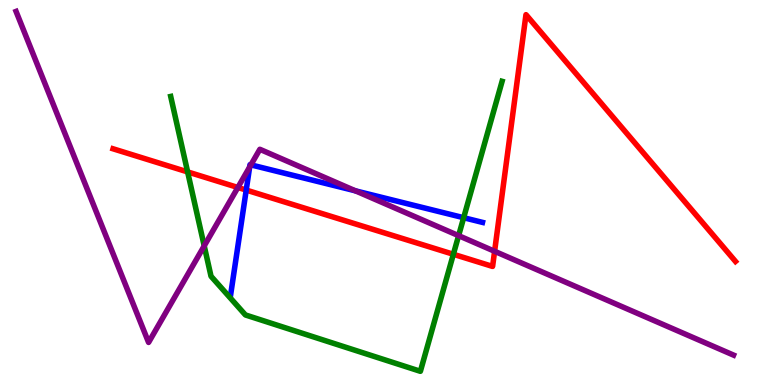[{'lines': ['blue', 'red'], 'intersections': [{'x': 3.18, 'y': 5.06}]}, {'lines': ['green', 'red'], 'intersections': [{'x': 2.42, 'y': 5.53}, {'x': 5.85, 'y': 3.4}]}, {'lines': ['purple', 'red'], 'intersections': [{'x': 3.07, 'y': 5.13}, {'x': 6.38, 'y': 3.47}]}, {'lines': ['blue', 'green'], 'intersections': [{'x': 5.98, 'y': 4.35}]}, {'lines': ['blue', 'purple'], 'intersections': [{'x': 3.22, 'y': 5.66}, {'x': 3.24, 'y': 5.72}, {'x': 4.59, 'y': 5.04}]}, {'lines': ['green', 'purple'], 'intersections': [{'x': 2.63, 'y': 3.61}, {'x': 5.92, 'y': 3.88}]}]